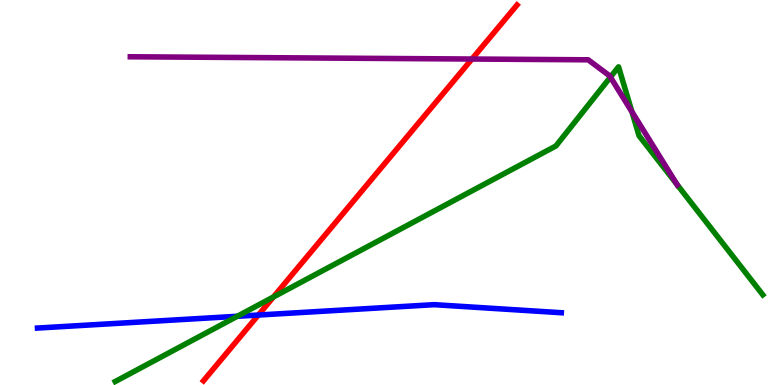[{'lines': ['blue', 'red'], 'intersections': [{'x': 3.33, 'y': 1.82}]}, {'lines': ['green', 'red'], 'intersections': [{'x': 3.53, 'y': 2.29}]}, {'lines': ['purple', 'red'], 'intersections': [{'x': 6.09, 'y': 8.47}]}, {'lines': ['blue', 'green'], 'intersections': [{'x': 3.06, 'y': 1.79}]}, {'lines': ['blue', 'purple'], 'intersections': []}, {'lines': ['green', 'purple'], 'intersections': [{'x': 7.88, 'y': 8.0}, {'x': 8.15, 'y': 7.1}, {'x': 8.74, 'y': 5.21}]}]